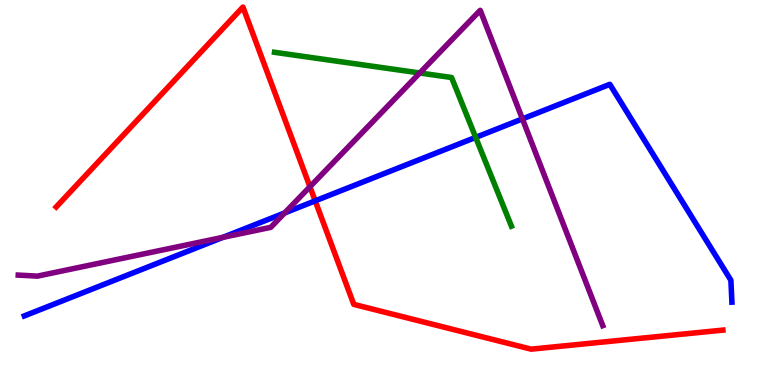[{'lines': ['blue', 'red'], 'intersections': [{'x': 4.07, 'y': 4.78}]}, {'lines': ['green', 'red'], 'intersections': []}, {'lines': ['purple', 'red'], 'intersections': [{'x': 4.0, 'y': 5.15}]}, {'lines': ['blue', 'green'], 'intersections': [{'x': 6.14, 'y': 6.43}]}, {'lines': ['blue', 'purple'], 'intersections': [{'x': 2.88, 'y': 3.84}, {'x': 3.67, 'y': 4.47}, {'x': 6.74, 'y': 6.91}]}, {'lines': ['green', 'purple'], 'intersections': [{'x': 5.42, 'y': 8.1}]}]